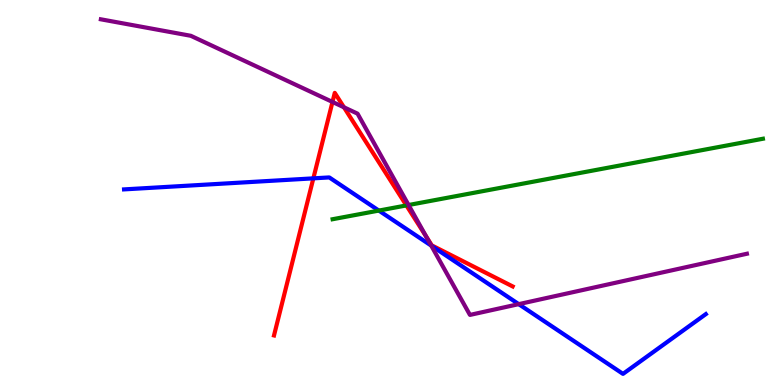[{'lines': ['blue', 'red'], 'intersections': [{'x': 4.04, 'y': 5.37}]}, {'lines': ['green', 'red'], 'intersections': [{'x': 5.24, 'y': 4.66}]}, {'lines': ['purple', 'red'], 'intersections': [{'x': 4.29, 'y': 7.35}, {'x': 4.44, 'y': 7.21}, {'x': 5.5, 'y': 3.86}]}, {'lines': ['blue', 'green'], 'intersections': [{'x': 4.89, 'y': 4.53}]}, {'lines': ['blue', 'purple'], 'intersections': [{'x': 5.56, 'y': 3.62}, {'x': 6.69, 'y': 2.1}]}, {'lines': ['green', 'purple'], 'intersections': [{'x': 5.27, 'y': 4.67}]}]